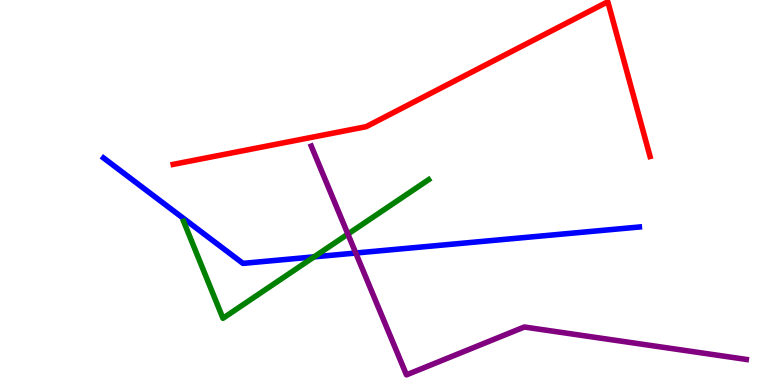[{'lines': ['blue', 'red'], 'intersections': []}, {'lines': ['green', 'red'], 'intersections': []}, {'lines': ['purple', 'red'], 'intersections': []}, {'lines': ['blue', 'green'], 'intersections': [{'x': 4.05, 'y': 3.33}]}, {'lines': ['blue', 'purple'], 'intersections': [{'x': 4.59, 'y': 3.43}]}, {'lines': ['green', 'purple'], 'intersections': [{'x': 4.49, 'y': 3.92}]}]